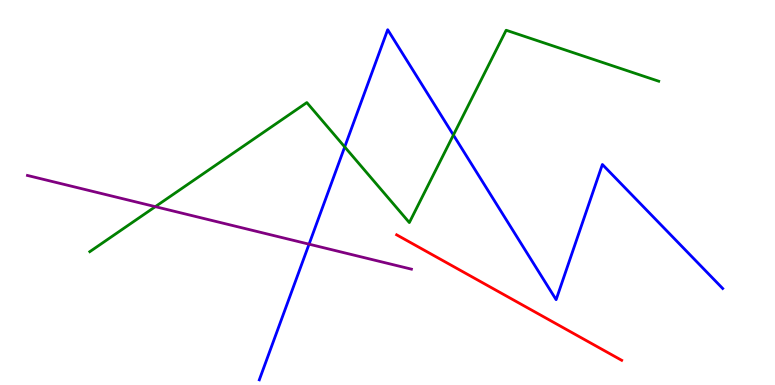[{'lines': ['blue', 'red'], 'intersections': []}, {'lines': ['green', 'red'], 'intersections': []}, {'lines': ['purple', 'red'], 'intersections': []}, {'lines': ['blue', 'green'], 'intersections': [{'x': 4.45, 'y': 6.18}, {'x': 5.85, 'y': 6.49}]}, {'lines': ['blue', 'purple'], 'intersections': [{'x': 3.99, 'y': 3.66}]}, {'lines': ['green', 'purple'], 'intersections': [{'x': 2.0, 'y': 4.63}]}]